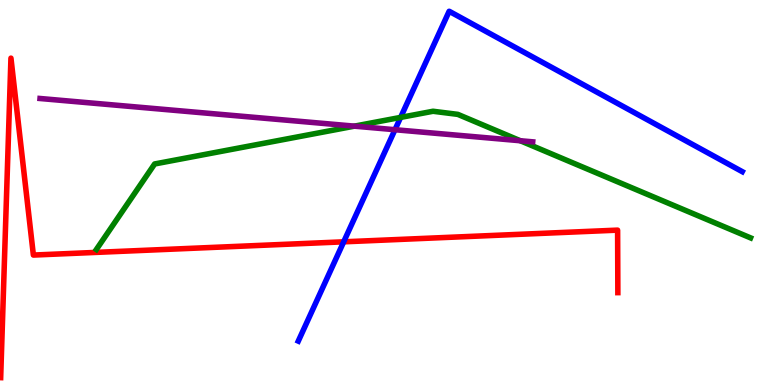[{'lines': ['blue', 'red'], 'intersections': [{'x': 4.43, 'y': 3.72}]}, {'lines': ['green', 'red'], 'intersections': []}, {'lines': ['purple', 'red'], 'intersections': []}, {'lines': ['blue', 'green'], 'intersections': [{'x': 5.17, 'y': 6.95}]}, {'lines': ['blue', 'purple'], 'intersections': [{'x': 5.1, 'y': 6.63}]}, {'lines': ['green', 'purple'], 'intersections': [{'x': 4.57, 'y': 6.72}, {'x': 6.71, 'y': 6.34}]}]